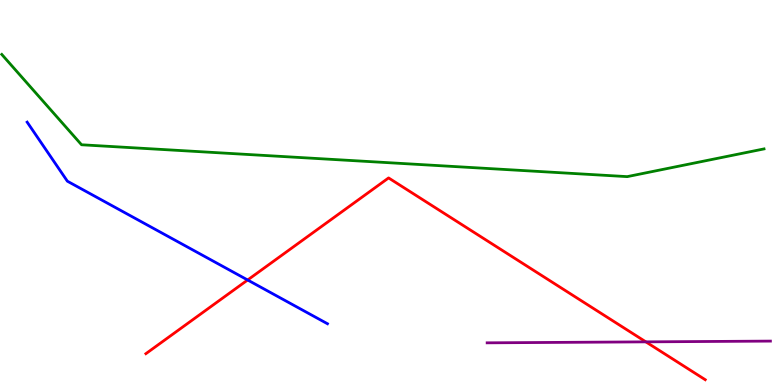[{'lines': ['blue', 'red'], 'intersections': [{'x': 3.2, 'y': 2.73}]}, {'lines': ['green', 'red'], 'intersections': []}, {'lines': ['purple', 'red'], 'intersections': [{'x': 8.33, 'y': 1.12}]}, {'lines': ['blue', 'green'], 'intersections': []}, {'lines': ['blue', 'purple'], 'intersections': []}, {'lines': ['green', 'purple'], 'intersections': []}]